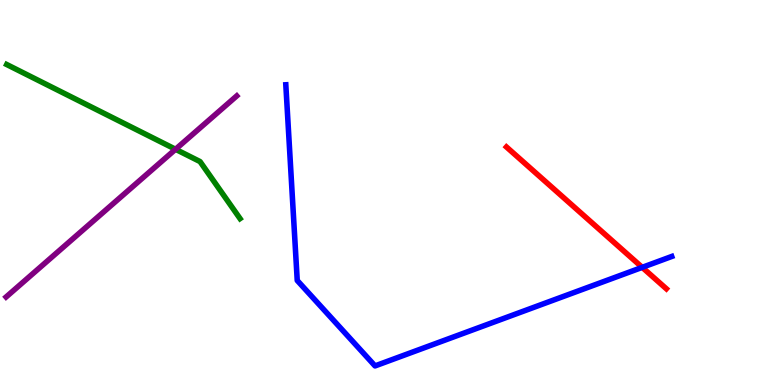[{'lines': ['blue', 'red'], 'intersections': [{'x': 8.29, 'y': 3.06}]}, {'lines': ['green', 'red'], 'intersections': []}, {'lines': ['purple', 'red'], 'intersections': []}, {'lines': ['blue', 'green'], 'intersections': []}, {'lines': ['blue', 'purple'], 'intersections': []}, {'lines': ['green', 'purple'], 'intersections': [{'x': 2.27, 'y': 6.12}]}]